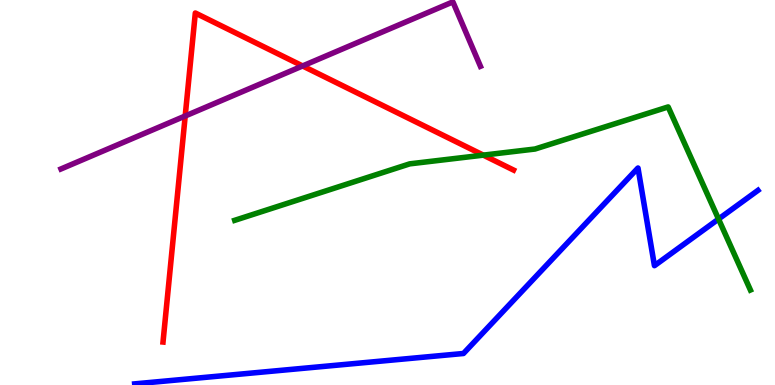[{'lines': ['blue', 'red'], 'intersections': []}, {'lines': ['green', 'red'], 'intersections': [{'x': 6.24, 'y': 5.97}]}, {'lines': ['purple', 'red'], 'intersections': [{'x': 2.39, 'y': 6.99}, {'x': 3.9, 'y': 8.29}]}, {'lines': ['blue', 'green'], 'intersections': [{'x': 9.27, 'y': 4.31}]}, {'lines': ['blue', 'purple'], 'intersections': []}, {'lines': ['green', 'purple'], 'intersections': []}]